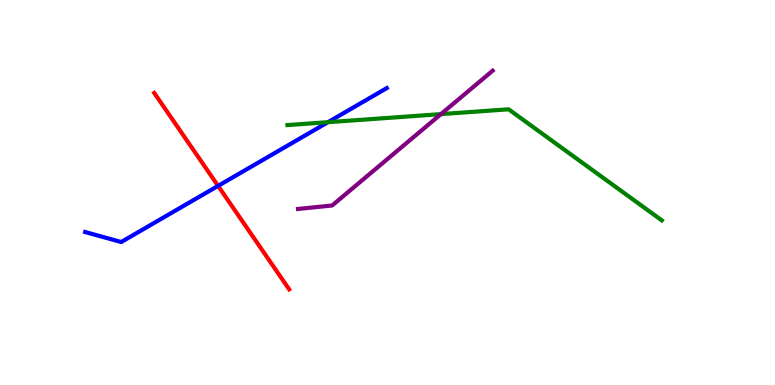[{'lines': ['blue', 'red'], 'intersections': [{'x': 2.81, 'y': 5.17}]}, {'lines': ['green', 'red'], 'intersections': []}, {'lines': ['purple', 'red'], 'intersections': []}, {'lines': ['blue', 'green'], 'intersections': [{'x': 4.23, 'y': 6.83}]}, {'lines': ['blue', 'purple'], 'intersections': []}, {'lines': ['green', 'purple'], 'intersections': [{'x': 5.69, 'y': 7.04}]}]